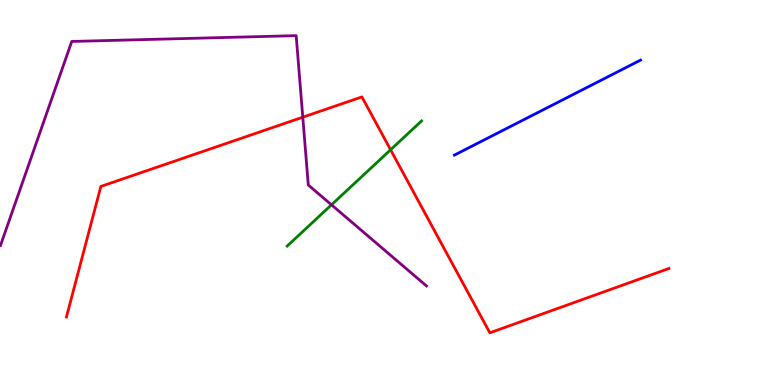[{'lines': ['blue', 'red'], 'intersections': []}, {'lines': ['green', 'red'], 'intersections': [{'x': 5.04, 'y': 6.11}]}, {'lines': ['purple', 'red'], 'intersections': [{'x': 3.91, 'y': 6.96}]}, {'lines': ['blue', 'green'], 'intersections': []}, {'lines': ['blue', 'purple'], 'intersections': []}, {'lines': ['green', 'purple'], 'intersections': [{'x': 4.28, 'y': 4.68}]}]